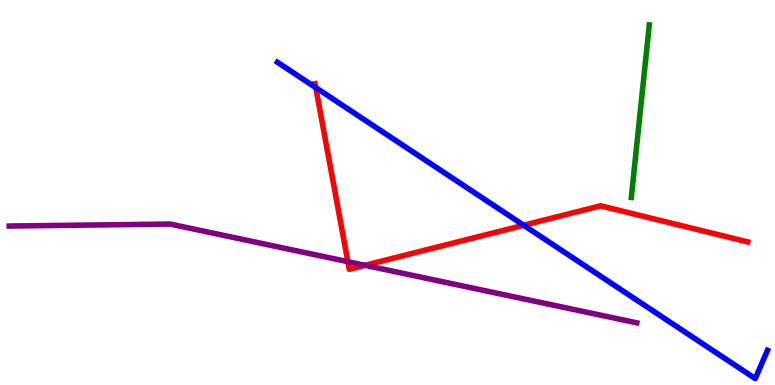[{'lines': ['blue', 'red'], 'intersections': [{'x': 4.07, 'y': 7.72}, {'x': 6.76, 'y': 4.15}]}, {'lines': ['green', 'red'], 'intersections': []}, {'lines': ['purple', 'red'], 'intersections': [{'x': 4.49, 'y': 3.2}, {'x': 4.71, 'y': 3.11}]}, {'lines': ['blue', 'green'], 'intersections': []}, {'lines': ['blue', 'purple'], 'intersections': []}, {'lines': ['green', 'purple'], 'intersections': []}]